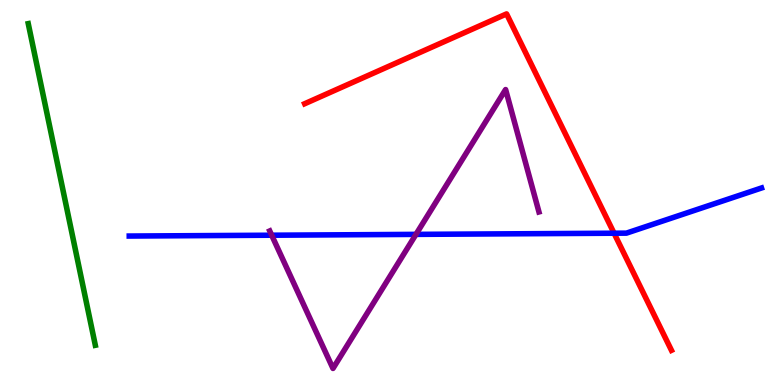[{'lines': ['blue', 'red'], 'intersections': [{'x': 7.92, 'y': 3.94}]}, {'lines': ['green', 'red'], 'intersections': []}, {'lines': ['purple', 'red'], 'intersections': []}, {'lines': ['blue', 'green'], 'intersections': []}, {'lines': ['blue', 'purple'], 'intersections': [{'x': 3.51, 'y': 3.89}, {'x': 5.37, 'y': 3.91}]}, {'lines': ['green', 'purple'], 'intersections': []}]